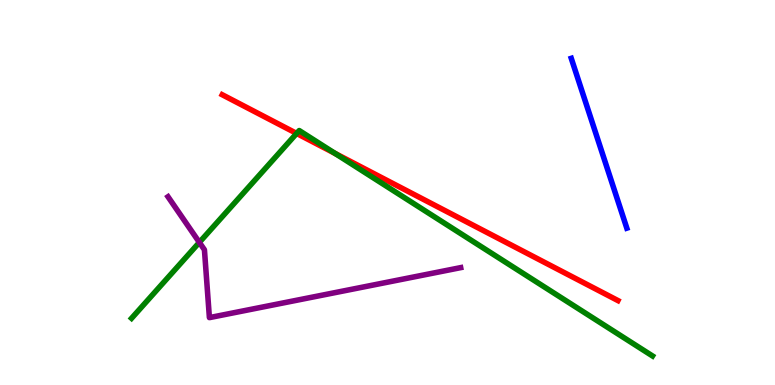[{'lines': ['blue', 'red'], 'intersections': []}, {'lines': ['green', 'red'], 'intersections': [{'x': 3.83, 'y': 6.53}, {'x': 4.32, 'y': 6.01}]}, {'lines': ['purple', 'red'], 'intersections': []}, {'lines': ['blue', 'green'], 'intersections': []}, {'lines': ['blue', 'purple'], 'intersections': []}, {'lines': ['green', 'purple'], 'intersections': [{'x': 2.57, 'y': 3.7}]}]